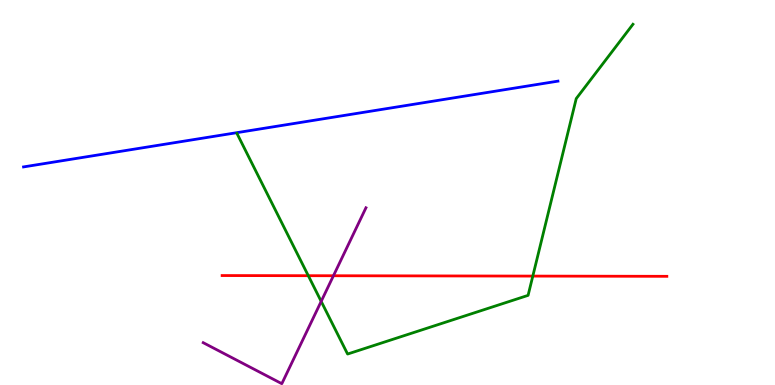[{'lines': ['blue', 'red'], 'intersections': []}, {'lines': ['green', 'red'], 'intersections': [{'x': 3.98, 'y': 2.84}, {'x': 6.87, 'y': 2.83}]}, {'lines': ['purple', 'red'], 'intersections': [{'x': 4.3, 'y': 2.84}]}, {'lines': ['blue', 'green'], 'intersections': []}, {'lines': ['blue', 'purple'], 'intersections': []}, {'lines': ['green', 'purple'], 'intersections': [{'x': 4.14, 'y': 2.17}]}]